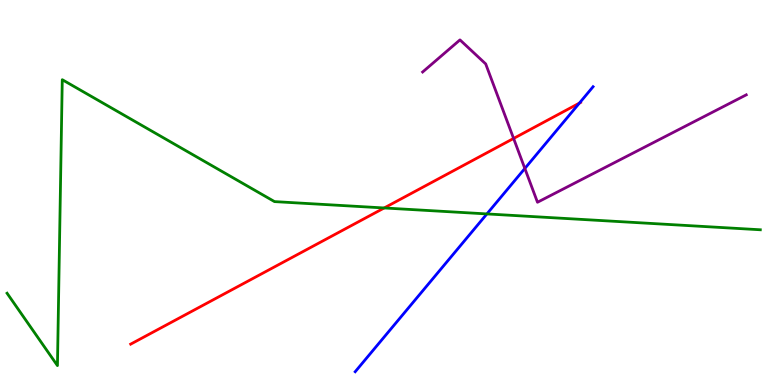[{'lines': ['blue', 'red'], 'intersections': [{'x': 7.48, 'y': 7.32}]}, {'lines': ['green', 'red'], 'intersections': [{'x': 4.96, 'y': 4.6}]}, {'lines': ['purple', 'red'], 'intersections': [{'x': 6.63, 'y': 6.4}]}, {'lines': ['blue', 'green'], 'intersections': [{'x': 6.28, 'y': 4.44}]}, {'lines': ['blue', 'purple'], 'intersections': [{'x': 6.77, 'y': 5.62}]}, {'lines': ['green', 'purple'], 'intersections': []}]